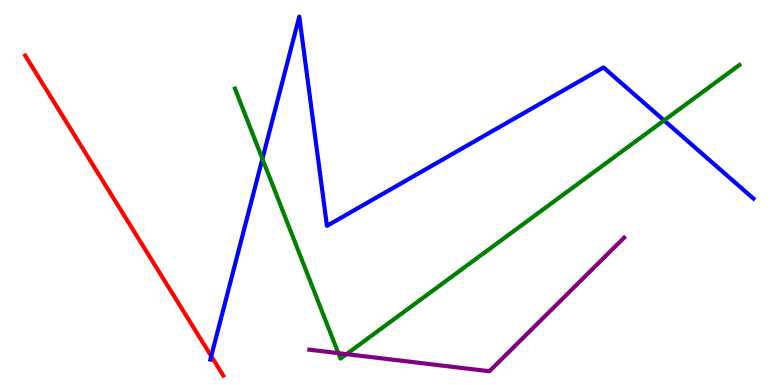[{'lines': ['blue', 'red'], 'intersections': [{'x': 2.73, 'y': 0.75}]}, {'lines': ['green', 'red'], 'intersections': []}, {'lines': ['purple', 'red'], 'intersections': []}, {'lines': ['blue', 'green'], 'intersections': [{'x': 3.39, 'y': 5.87}, {'x': 8.57, 'y': 6.87}]}, {'lines': ['blue', 'purple'], 'intersections': []}, {'lines': ['green', 'purple'], 'intersections': [{'x': 4.37, 'y': 0.827}, {'x': 4.47, 'y': 0.802}]}]